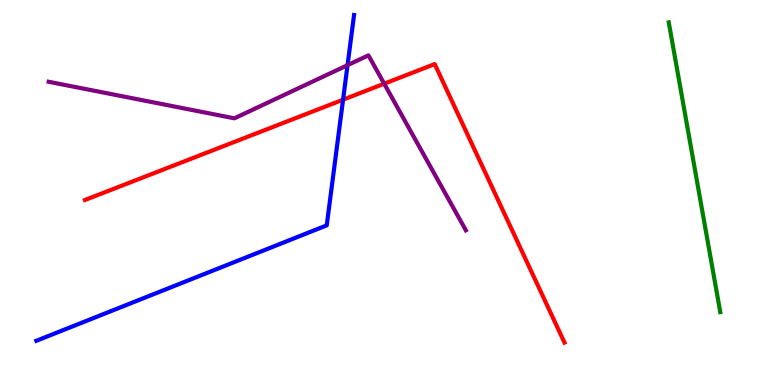[{'lines': ['blue', 'red'], 'intersections': [{'x': 4.43, 'y': 7.41}]}, {'lines': ['green', 'red'], 'intersections': []}, {'lines': ['purple', 'red'], 'intersections': [{'x': 4.96, 'y': 7.83}]}, {'lines': ['blue', 'green'], 'intersections': []}, {'lines': ['blue', 'purple'], 'intersections': [{'x': 4.48, 'y': 8.31}]}, {'lines': ['green', 'purple'], 'intersections': []}]